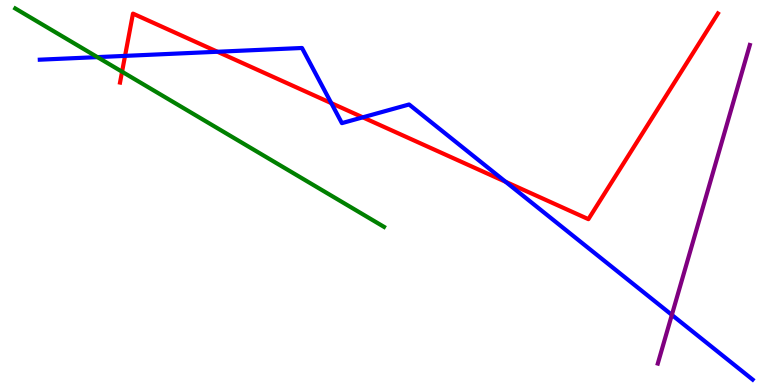[{'lines': ['blue', 'red'], 'intersections': [{'x': 1.61, 'y': 8.55}, {'x': 2.81, 'y': 8.66}, {'x': 4.27, 'y': 7.32}, {'x': 4.68, 'y': 6.95}, {'x': 6.52, 'y': 5.28}]}, {'lines': ['green', 'red'], 'intersections': [{'x': 1.58, 'y': 8.14}]}, {'lines': ['purple', 'red'], 'intersections': []}, {'lines': ['blue', 'green'], 'intersections': [{'x': 1.26, 'y': 8.52}]}, {'lines': ['blue', 'purple'], 'intersections': [{'x': 8.67, 'y': 1.82}]}, {'lines': ['green', 'purple'], 'intersections': []}]